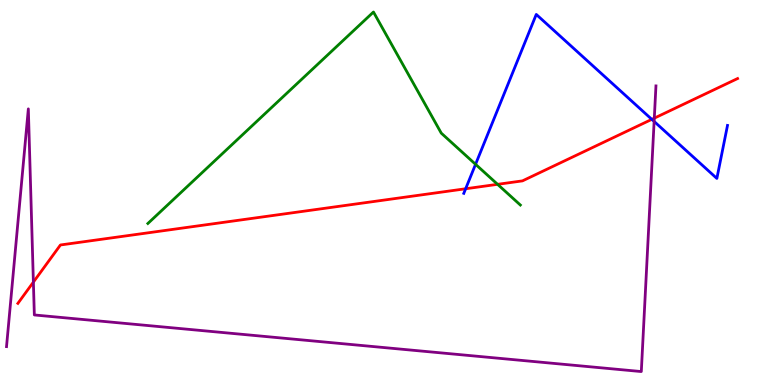[{'lines': ['blue', 'red'], 'intersections': [{'x': 6.01, 'y': 5.1}, {'x': 8.41, 'y': 6.9}]}, {'lines': ['green', 'red'], 'intersections': [{'x': 6.42, 'y': 5.21}]}, {'lines': ['purple', 'red'], 'intersections': [{'x': 0.431, 'y': 2.67}, {'x': 8.44, 'y': 6.93}]}, {'lines': ['blue', 'green'], 'intersections': [{'x': 6.14, 'y': 5.73}]}, {'lines': ['blue', 'purple'], 'intersections': [{'x': 8.44, 'y': 6.85}]}, {'lines': ['green', 'purple'], 'intersections': []}]